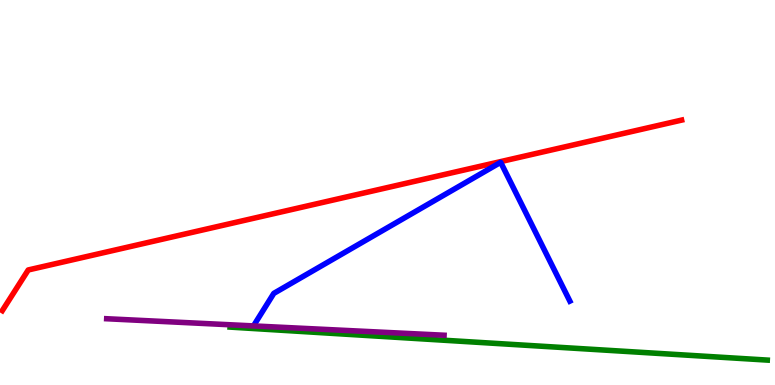[{'lines': ['blue', 'red'], 'intersections': []}, {'lines': ['green', 'red'], 'intersections': []}, {'lines': ['purple', 'red'], 'intersections': []}, {'lines': ['blue', 'green'], 'intersections': []}, {'lines': ['blue', 'purple'], 'intersections': [{'x': 3.27, 'y': 1.53}]}, {'lines': ['green', 'purple'], 'intersections': []}]